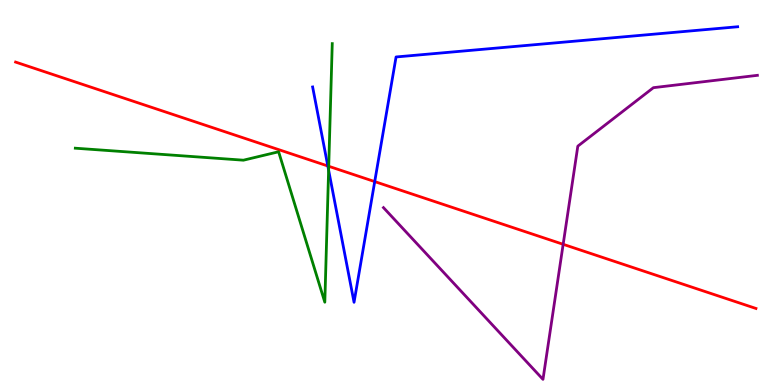[{'lines': ['blue', 'red'], 'intersections': [{'x': 4.23, 'y': 5.69}, {'x': 4.84, 'y': 5.28}]}, {'lines': ['green', 'red'], 'intersections': [{'x': 4.24, 'y': 5.68}]}, {'lines': ['purple', 'red'], 'intersections': [{'x': 7.27, 'y': 3.65}]}, {'lines': ['blue', 'green'], 'intersections': [{'x': 4.24, 'y': 5.58}]}, {'lines': ['blue', 'purple'], 'intersections': []}, {'lines': ['green', 'purple'], 'intersections': []}]